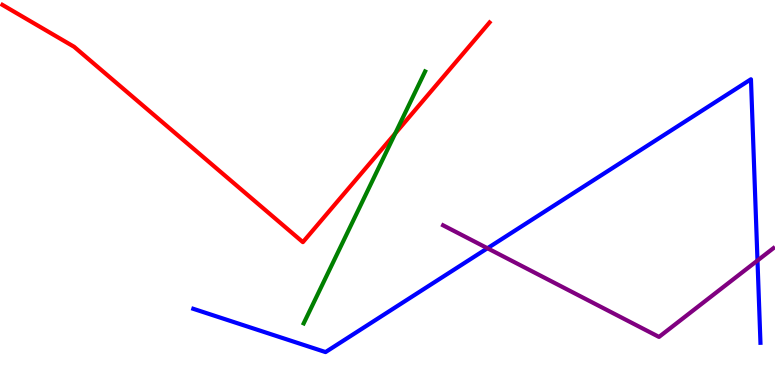[{'lines': ['blue', 'red'], 'intersections': []}, {'lines': ['green', 'red'], 'intersections': [{'x': 5.1, 'y': 6.53}]}, {'lines': ['purple', 'red'], 'intersections': []}, {'lines': ['blue', 'green'], 'intersections': []}, {'lines': ['blue', 'purple'], 'intersections': [{'x': 6.29, 'y': 3.55}, {'x': 9.77, 'y': 3.23}]}, {'lines': ['green', 'purple'], 'intersections': []}]